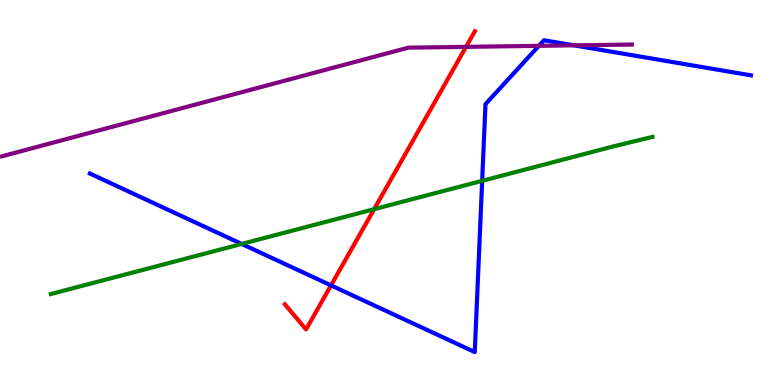[{'lines': ['blue', 'red'], 'intersections': [{'x': 4.27, 'y': 2.59}]}, {'lines': ['green', 'red'], 'intersections': [{'x': 4.83, 'y': 4.57}]}, {'lines': ['purple', 'red'], 'intersections': [{'x': 6.01, 'y': 8.78}]}, {'lines': ['blue', 'green'], 'intersections': [{'x': 3.12, 'y': 3.66}, {'x': 6.22, 'y': 5.3}]}, {'lines': ['blue', 'purple'], 'intersections': [{'x': 6.95, 'y': 8.81}, {'x': 7.41, 'y': 8.82}]}, {'lines': ['green', 'purple'], 'intersections': []}]